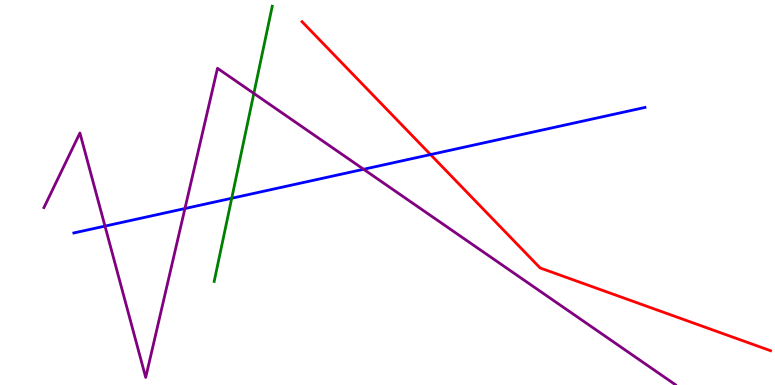[{'lines': ['blue', 'red'], 'intersections': [{'x': 5.56, 'y': 5.99}]}, {'lines': ['green', 'red'], 'intersections': []}, {'lines': ['purple', 'red'], 'intersections': []}, {'lines': ['blue', 'green'], 'intersections': [{'x': 2.99, 'y': 4.85}]}, {'lines': ['blue', 'purple'], 'intersections': [{'x': 1.35, 'y': 4.13}, {'x': 2.39, 'y': 4.58}, {'x': 4.69, 'y': 5.6}]}, {'lines': ['green', 'purple'], 'intersections': [{'x': 3.28, 'y': 7.57}]}]